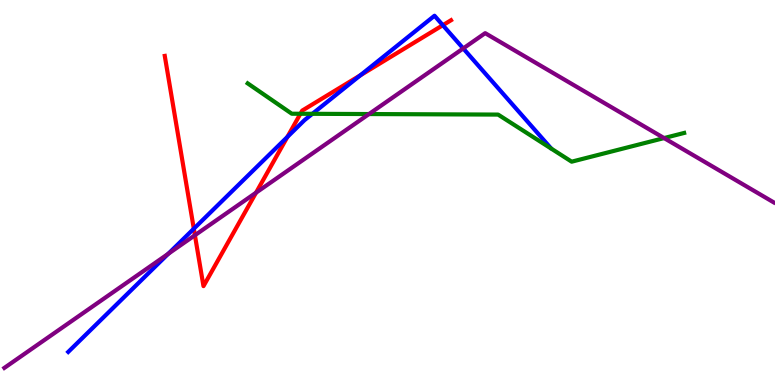[{'lines': ['blue', 'red'], 'intersections': [{'x': 2.5, 'y': 4.06}, {'x': 3.71, 'y': 6.44}, {'x': 4.65, 'y': 8.04}, {'x': 5.71, 'y': 9.35}]}, {'lines': ['green', 'red'], 'intersections': [{'x': 3.88, 'y': 7.05}]}, {'lines': ['purple', 'red'], 'intersections': [{'x': 2.51, 'y': 3.89}, {'x': 3.3, 'y': 5.0}]}, {'lines': ['blue', 'green'], 'intersections': [{'x': 4.03, 'y': 7.04}]}, {'lines': ['blue', 'purple'], 'intersections': [{'x': 2.17, 'y': 3.41}, {'x': 5.98, 'y': 8.74}]}, {'lines': ['green', 'purple'], 'intersections': [{'x': 4.76, 'y': 7.04}, {'x': 8.57, 'y': 6.41}]}]